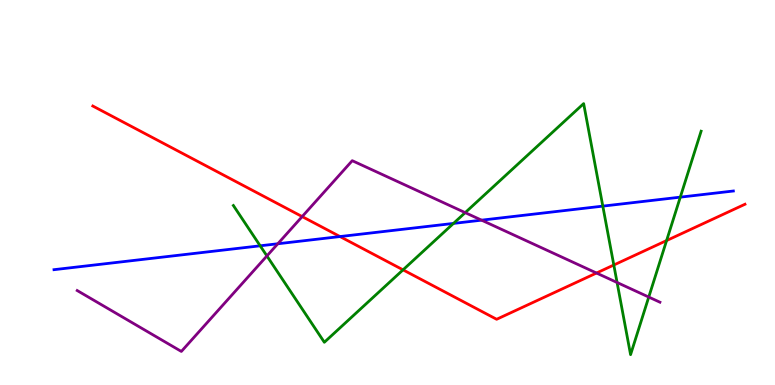[{'lines': ['blue', 'red'], 'intersections': [{'x': 4.39, 'y': 3.86}]}, {'lines': ['green', 'red'], 'intersections': [{'x': 5.2, 'y': 2.99}, {'x': 7.92, 'y': 3.12}, {'x': 8.6, 'y': 3.75}]}, {'lines': ['purple', 'red'], 'intersections': [{'x': 3.9, 'y': 4.37}, {'x': 7.7, 'y': 2.91}]}, {'lines': ['blue', 'green'], 'intersections': [{'x': 3.36, 'y': 3.62}, {'x': 5.85, 'y': 4.2}, {'x': 7.78, 'y': 4.65}, {'x': 8.78, 'y': 4.88}]}, {'lines': ['blue', 'purple'], 'intersections': [{'x': 3.58, 'y': 3.67}, {'x': 6.21, 'y': 4.28}]}, {'lines': ['green', 'purple'], 'intersections': [{'x': 3.44, 'y': 3.35}, {'x': 6.0, 'y': 4.48}, {'x': 7.96, 'y': 2.66}, {'x': 8.37, 'y': 2.28}]}]